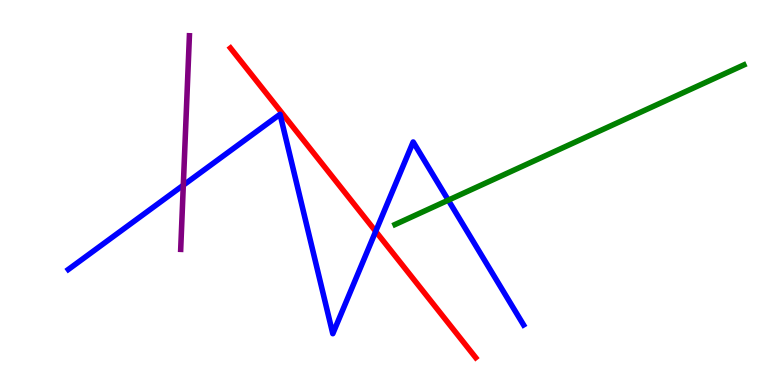[{'lines': ['blue', 'red'], 'intersections': [{'x': 4.85, 'y': 3.99}]}, {'lines': ['green', 'red'], 'intersections': []}, {'lines': ['purple', 'red'], 'intersections': []}, {'lines': ['blue', 'green'], 'intersections': [{'x': 5.78, 'y': 4.8}]}, {'lines': ['blue', 'purple'], 'intersections': [{'x': 2.37, 'y': 5.19}]}, {'lines': ['green', 'purple'], 'intersections': []}]